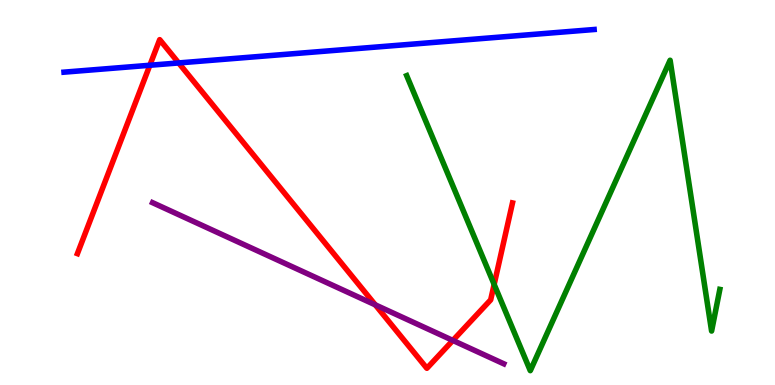[{'lines': ['blue', 'red'], 'intersections': [{'x': 1.93, 'y': 8.31}, {'x': 2.31, 'y': 8.37}]}, {'lines': ['green', 'red'], 'intersections': [{'x': 6.38, 'y': 2.61}]}, {'lines': ['purple', 'red'], 'intersections': [{'x': 4.84, 'y': 2.08}, {'x': 5.84, 'y': 1.16}]}, {'lines': ['blue', 'green'], 'intersections': []}, {'lines': ['blue', 'purple'], 'intersections': []}, {'lines': ['green', 'purple'], 'intersections': []}]